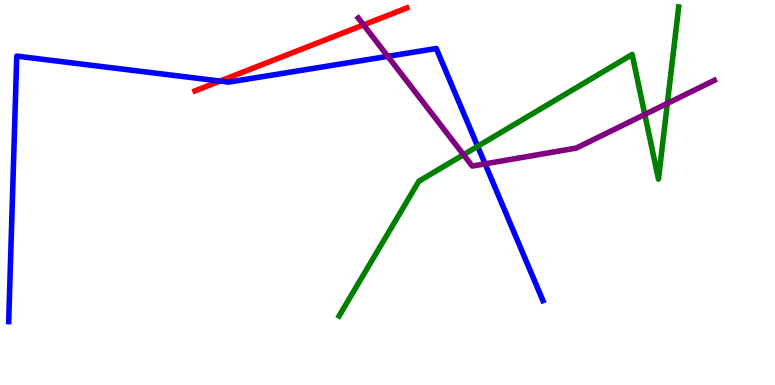[{'lines': ['blue', 'red'], 'intersections': [{'x': 2.84, 'y': 7.89}]}, {'lines': ['green', 'red'], 'intersections': []}, {'lines': ['purple', 'red'], 'intersections': [{'x': 4.69, 'y': 9.35}]}, {'lines': ['blue', 'green'], 'intersections': [{'x': 6.16, 'y': 6.2}]}, {'lines': ['blue', 'purple'], 'intersections': [{'x': 5.0, 'y': 8.54}, {'x': 6.26, 'y': 5.74}]}, {'lines': ['green', 'purple'], 'intersections': [{'x': 5.98, 'y': 5.98}, {'x': 8.32, 'y': 7.03}, {'x': 8.61, 'y': 7.31}]}]